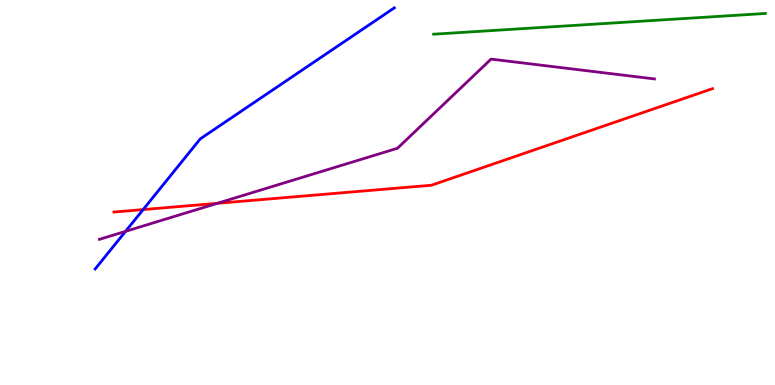[{'lines': ['blue', 'red'], 'intersections': [{'x': 1.85, 'y': 4.56}]}, {'lines': ['green', 'red'], 'intersections': []}, {'lines': ['purple', 'red'], 'intersections': [{'x': 2.8, 'y': 4.72}]}, {'lines': ['blue', 'green'], 'intersections': []}, {'lines': ['blue', 'purple'], 'intersections': [{'x': 1.62, 'y': 3.99}]}, {'lines': ['green', 'purple'], 'intersections': []}]